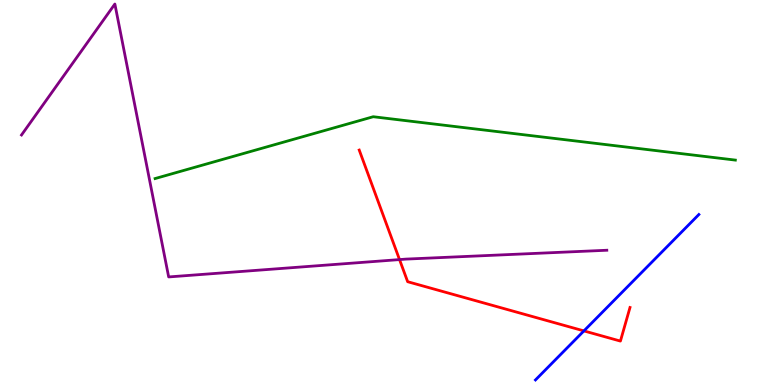[{'lines': ['blue', 'red'], 'intersections': [{'x': 7.53, 'y': 1.41}]}, {'lines': ['green', 'red'], 'intersections': []}, {'lines': ['purple', 'red'], 'intersections': [{'x': 5.16, 'y': 3.26}]}, {'lines': ['blue', 'green'], 'intersections': []}, {'lines': ['blue', 'purple'], 'intersections': []}, {'lines': ['green', 'purple'], 'intersections': []}]